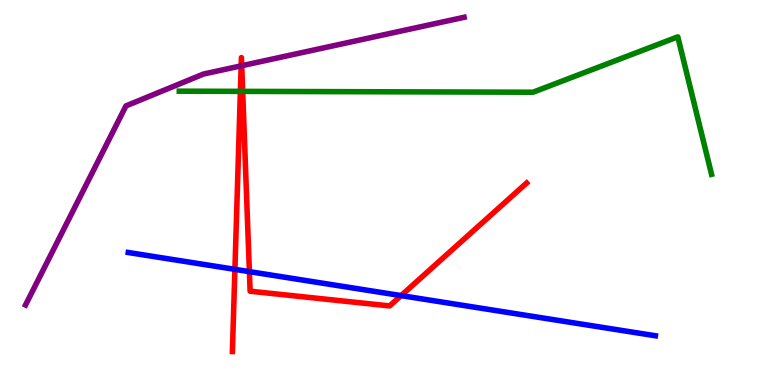[{'lines': ['blue', 'red'], 'intersections': [{'x': 3.03, 'y': 3.0}, {'x': 3.22, 'y': 2.94}, {'x': 5.18, 'y': 2.32}]}, {'lines': ['green', 'red'], 'intersections': [{'x': 3.1, 'y': 7.63}, {'x': 3.13, 'y': 7.63}]}, {'lines': ['purple', 'red'], 'intersections': [{'x': 3.11, 'y': 8.29}, {'x': 3.12, 'y': 8.29}]}, {'lines': ['blue', 'green'], 'intersections': []}, {'lines': ['blue', 'purple'], 'intersections': []}, {'lines': ['green', 'purple'], 'intersections': []}]